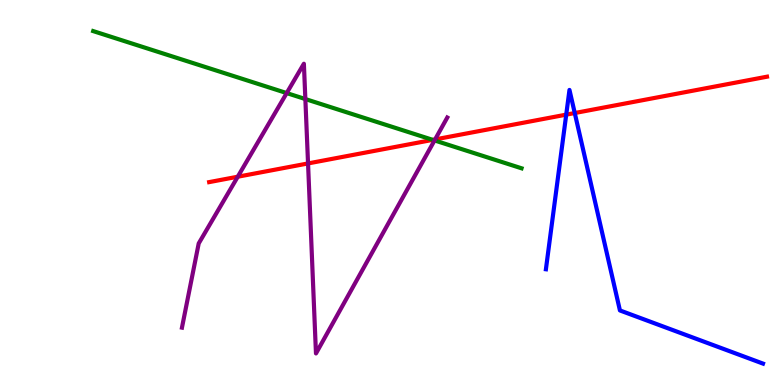[{'lines': ['blue', 'red'], 'intersections': [{'x': 7.31, 'y': 7.02}, {'x': 7.42, 'y': 7.06}]}, {'lines': ['green', 'red'], 'intersections': [{'x': 5.58, 'y': 6.37}]}, {'lines': ['purple', 'red'], 'intersections': [{'x': 3.07, 'y': 5.41}, {'x': 3.97, 'y': 5.75}, {'x': 5.61, 'y': 6.38}]}, {'lines': ['blue', 'green'], 'intersections': []}, {'lines': ['blue', 'purple'], 'intersections': []}, {'lines': ['green', 'purple'], 'intersections': [{'x': 3.7, 'y': 7.58}, {'x': 3.94, 'y': 7.43}, {'x': 5.61, 'y': 6.35}]}]